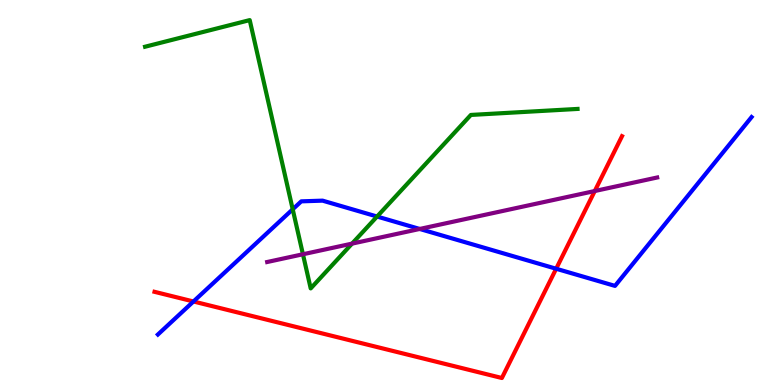[{'lines': ['blue', 'red'], 'intersections': [{'x': 2.5, 'y': 2.17}, {'x': 7.18, 'y': 3.02}]}, {'lines': ['green', 'red'], 'intersections': []}, {'lines': ['purple', 'red'], 'intersections': [{'x': 7.67, 'y': 5.04}]}, {'lines': ['blue', 'green'], 'intersections': [{'x': 3.78, 'y': 4.56}, {'x': 4.87, 'y': 4.38}]}, {'lines': ['blue', 'purple'], 'intersections': [{'x': 5.42, 'y': 4.05}]}, {'lines': ['green', 'purple'], 'intersections': [{'x': 3.91, 'y': 3.4}, {'x': 4.54, 'y': 3.67}]}]